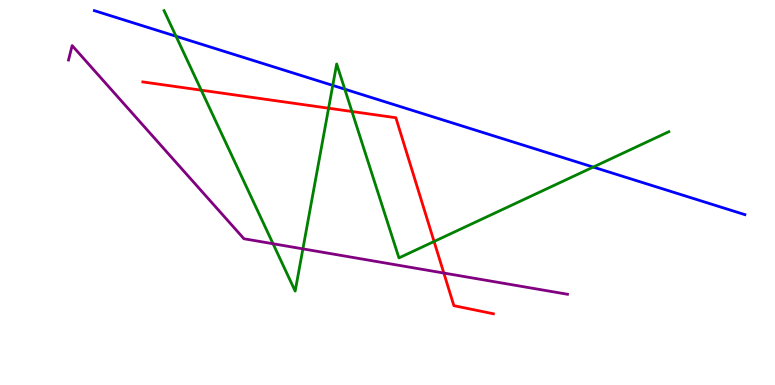[{'lines': ['blue', 'red'], 'intersections': []}, {'lines': ['green', 'red'], 'intersections': [{'x': 2.6, 'y': 7.66}, {'x': 4.24, 'y': 7.19}, {'x': 4.54, 'y': 7.1}, {'x': 5.6, 'y': 3.73}]}, {'lines': ['purple', 'red'], 'intersections': [{'x': 5.73, 'y': 2.91}]}, {'lines': ['blue', 'green'], 'intersections': [{'x': 2.27, 'y': 9.06}, {'x': 4.29, 'y': 7.78}, {'x': 4.45, 'y': 7.68}, {'x': 7.65, 'y': 5.66}]}, {'lines': ['blue', 'purple'], 'intersections': []}, {'lines': ['green', 'purple'], 'intersections': [{'x': 3.52, 'y': 3.67}, {'x': 3.91, 'y': 3.54}]}]